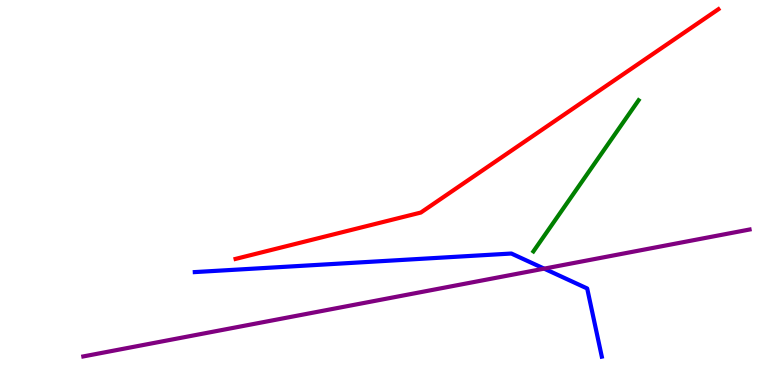[{'lines': ['blue', 'red'], 'intersections': []}, {'lines': ['green', 'red'], 'intersections': []}, {'lines': ['purple', 'red'], 'intersections': []}, {'lines': ['blue', 'green'], 'intersections': []}, {'lines': ['blue', 'purple'], 'intersections': [{'x': 7.02, 'y': 3.02}]}, {'lines': ['green', 'purple'], 'intersections': []}]